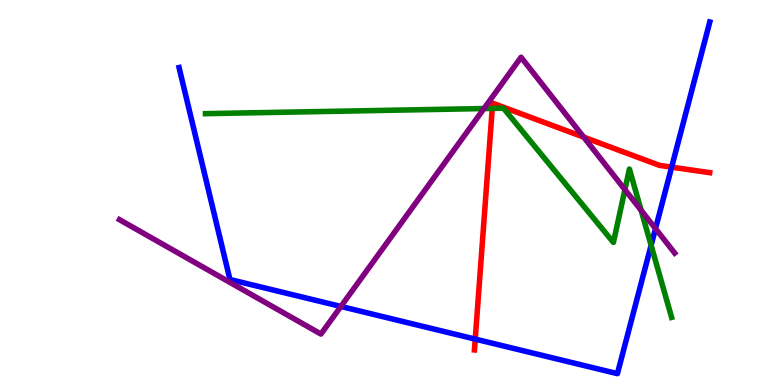[{'lines': ['blue', 'red'], 'intersections': [{'x': 6.13, 'y': 1.19}, {'x': 8.67, 'y': 5.66}]}, {'lines': ['green', 'red'], 'intersections': [{'x': 6.35, 'y': 7.18}]}, {'lines': ['purple', 'red'], 'intersections': [{'x': 7.53, 'y': 6.44}]}, {'lines': ['blue', 'green'], 'intersections': [{'x': 8.4, 'y': 3.63}]}, {'lines': ['blue', 'purple'], 'intersections': [{'x': 4.4, 'y': 2.04}, {'x': 8.46, 'y': 4.06}]}, {'lines': ['green', 'purple'], 'intersections': [{'x': 6.24, 'y': 7.18}, {'x': 8.06, 'y': 5.07}, {'x': 8.27, 'y': 4.54}]}]